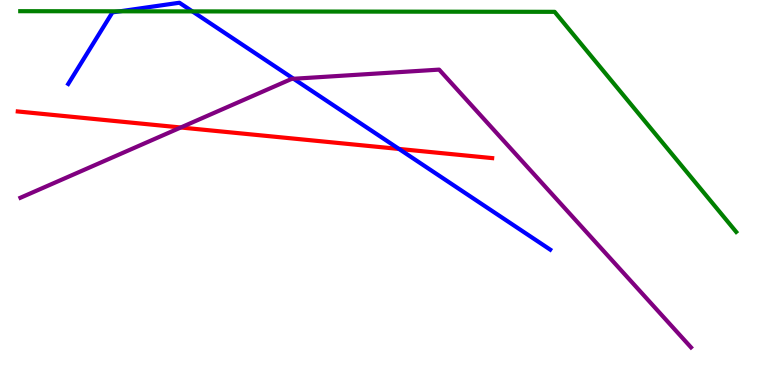[{'lines': ['blue', 'red'], 'intersections': [{'x': 5.15, 'y': 6.13}]}, {'lines': ['green', 'red'], 'intersections': []}, {'lines': ['purple', 'red'], 'intersections': [{'x': 2.33, 'y': 6.69}]}, {'lines': ['blue', 'green'], 'intersections': [{'x': 1.55, 'y': 9.71}, {'x': 2.48, 'y': 9.7}]}, {'lines': ['blue', 'purple'], 'intersections': [{'x': 3.79, 'y': 7.95}]}, {'lines': ['green', 'purple'], 'intersections': []}]